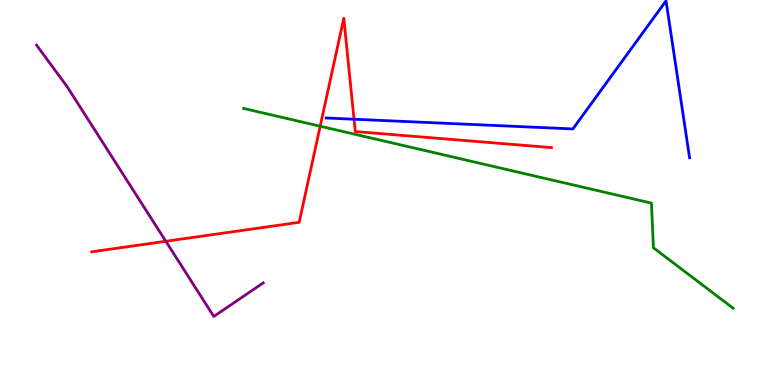[{'lines': ['blue', 'red'], 'intersections': [{'x': 4.57, 'y': 6.9}]}, {'lines': ['green', 'red'], 'intersections': [{'x': 4.13, 'y': 6.72}]}, {'lines': ['purple', 'red'], 'intersections': [{'x': 2.14, 'y': 3.73}]}, {'lines': ['blue', 'green'], 'intersections': []}, {'lines': ['blue', 'purple'], 'intersections': []}, {'lines': ['green', 'purple'], 'intersections': []}]